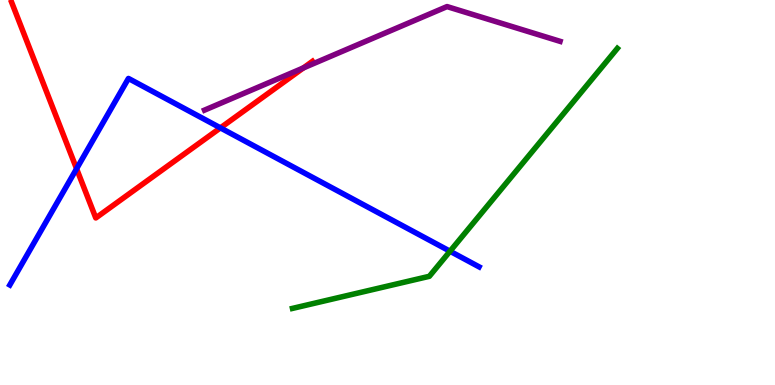[{'lines': ['blue', 'red'], 'intersections': [{'x': 0.988, 'y': 5.62}, {'x': 2.84, 'y': 6.68}]}, {'lines': ['green', 'red'], 'intersections': []}, {'lines': ['purple', 'red'], 'intersections': [{'x': 3.91, 'y': 8.24}]}, {'lines': ['blue', 'green'], 'intersections': [{'x': 5.81, 'y': 3.47}]}, {'lines': ['blue', 'purple'], 'intersections': []}, {'lines': ['green', 'purple'], 'intersections': []}]